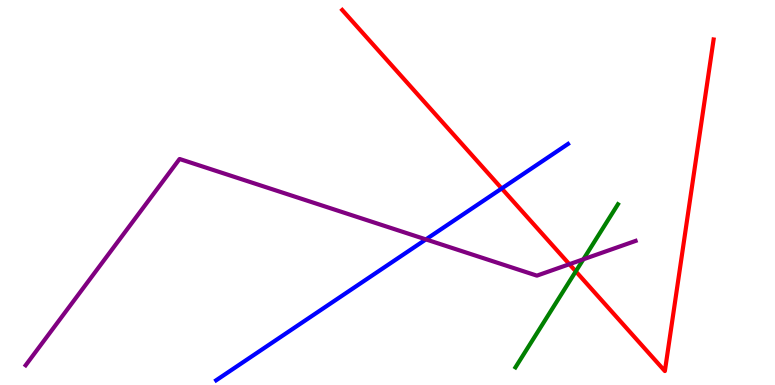[{'lines': ['blue', 'red'], 'intersections': [{'x': 6.47, 'y': 5.1}]}, {'lines': ['green', 'red'], 'intersections': [{'x': 7.43, 'y': 2.95}]}, {'lines': ['purple', 'red'], 'intersections': [{'x': 7.35, 'y': 3.14}]}, {'lines': ['blue', 'green'], 'intersections': []}, {'lines': ['blue', 'purple'], 'intersections': [{'x': 5.5, 'y': 3.78}]}, {'lines': ['green', 'purple'], 'intersections': [{'x': 7.53, 'y': 3.27}]}]